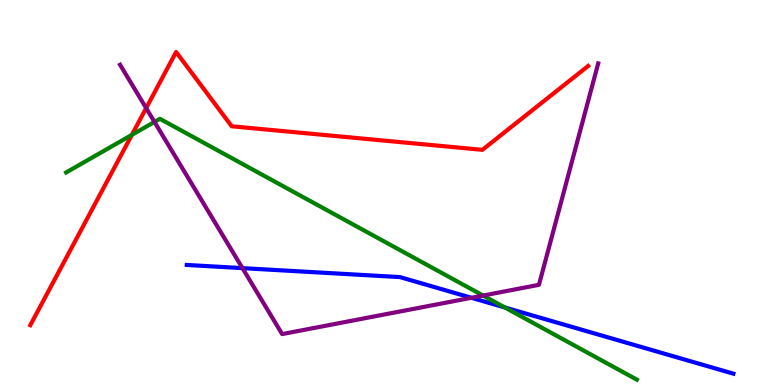[{'lines': ['blue', 'red'], 'intersections': []}, {'lines': ['green', 'red'], 'intersections': [{'x': 1.7, 'y': 6.5}]}, {'lines': ['purple', 'red'], 'intersections': [{'x': 1.89, 'y': 7.19}]}, {'lines': ['blue', 'green'], 'intersections': [{'x': 6.51, 'y': 2.01}]}, {'lines': ['blue', 'purple'], 'intersections': [{'x': 3.13, 'y': 3.04}, {'x': 6.08, 'y': 2.27}]}, {'lines': ['green', 'purple'], 'intersections': [{'x': 1.99, 'y': 6.83}, {'x': 6.23, 'y': 2.32}]}]